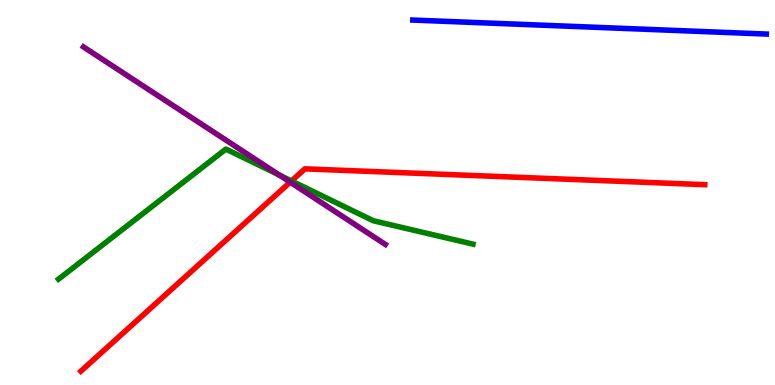[{'lines': ['blue', 'red'], 'intersections': []}, {'lines': ['green', 'red'], 'intersections': [{'x': 3.76, 'y': 5.3}]}, {'lines': ['purple', 'red'], 'intersections': [{'x': 3.74, 'y': 5.27}]}, {'lines': ['blue', 'green'], 'intersections': []}, {'lines': ['blue', 'purple'], 'intersections': []}, {'lines': ['green', 'purple'], 'intersections': [{'x': 3.6, 'y': 5.45}]}]